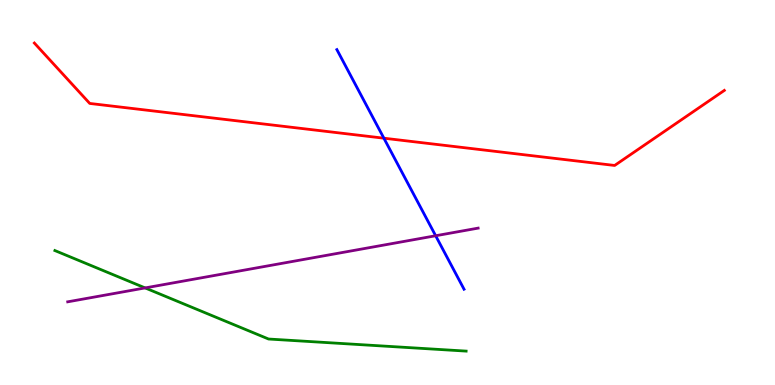[{'lines': ['blue', 'red'], 'intersections': [{'x': 4.95, 'y': 6.41}]}, {'lines': ['green', 'red'], 'intersections': []}, {'lines': ['purple', 'red'], 'intersections': []}, {'lines': ['blue', 'green'], 'intersections': []}, {'lines': ['blue', 'purple'], 'intersections': [{'x': 5.62, 'y': 3.88}]}, {'lines': ['green', 'purple'], 'intersections': [{'x': 1.87, 'y': 2.52}]}]